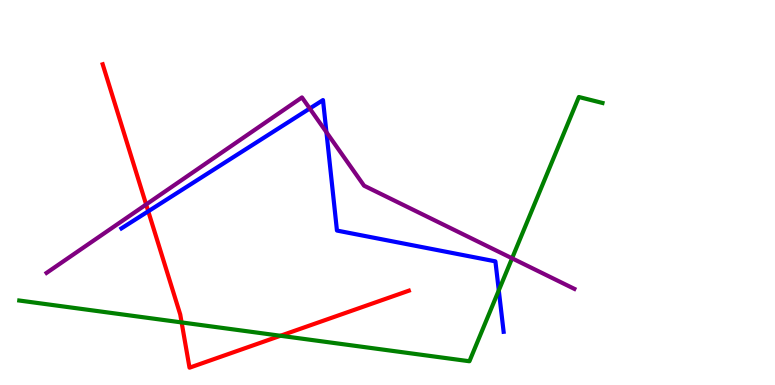[{'lines': ['blue', 'red'], 'intersections': [{'x': 1.91, 'y': 4.51}]}, {'lines': ['green', 'red'], 'intersections': [{'x': 2.34, 'y': 1.63}, {'x': 3.62, 'y': 1.28}]}, {'lines': ['purple', 'red'], 'intersections': [{'x': 1.89, 'y': 4.69}]}, {'lines': ['blue', 'green'], 'intersections': [{'x': 6.44, 'y': 2.46}]}, {'lines': ['blue', 'purple'], 'intersections': [{'x': 4.0, 'y': 7.18}, {'x': 4.21, 'y': 6.57}]}, {'lines': ['green', 'purple'], 'intersections': [{'x': 6.61, 'y': 3.29}]}]